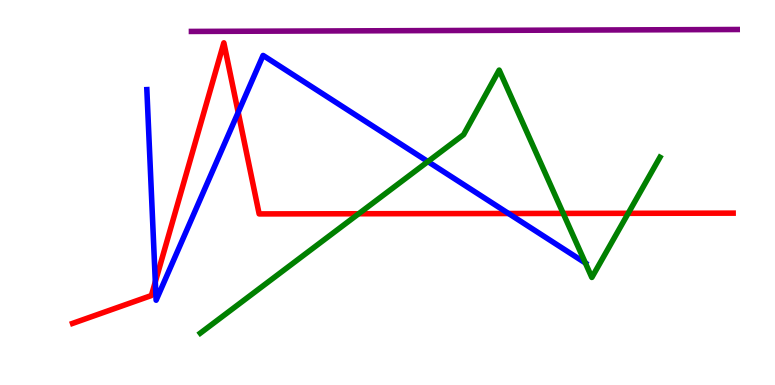[{'lines': ['blue', 'red'], 'intersections': [{'x': 2.0, 'y': 2.68}, {'x': 3.07, 'y': 7.08}, {'x': 6.56, 'y': 4.45}]}, {'lines': ['green', 'red'], 'intersections': [{'x': 4.63, 'y': 4.45}, {'x': 7.27, 'y': 4.46}, {'x': 8.11, 'y': 4.46}]}, {'lines': ['purple', 'red'], 'intersections': []}, {'lines': ['blue', 'green'], 'intersections': [{'x': 5.52, 'y': 5.8}, {'x': 7.55, 'y': 3.17}]}, {'lines': ['blue', 'purple'], 'intersections': []}, {'lines': ['green', 'purple'], 'intersections': []}]